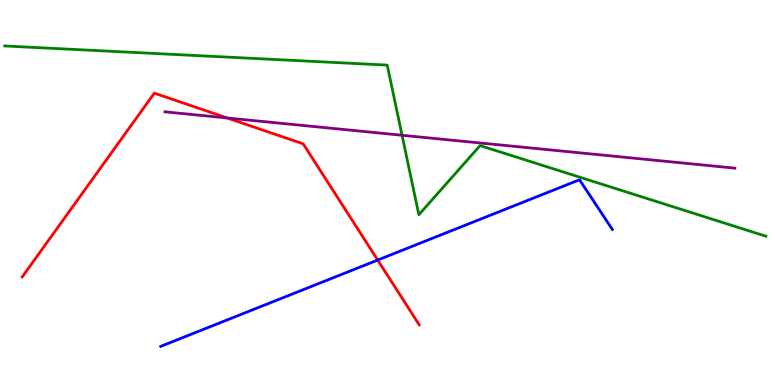[{'lines': ['blue', 'red'], 'intersections': [{'x': 4.87, 'y': 3.25}]}, {'lines': ['green', 'red'], 'intersections': []}, {'lines': ['purple', 'red'], 'intersections': [{'x': 2.93, 'y': 6.94}]}, {'lines': ['blue', 'green'], 'intersections': []}, {'lines': ['blue', 'purple'], 'intersections': []}, {'lines': ['green', 'purple'], 'intersections': [{'x': 5.19, 'y': 6.49}]}]